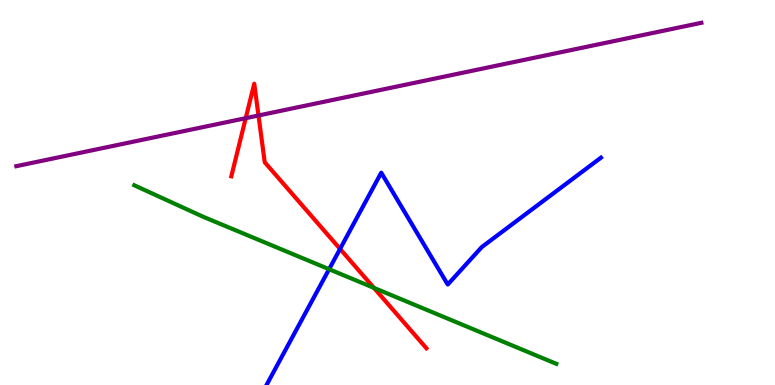[{'lines': ['blue', 'red'], 'intersections': [{'x': 4.39, 'y': 3.53}]}, {'lines': ['green', 'red'], 'intersections': [{'x': 4.82, 'y': 2.52}]}, {'lines': ['purple', 'red'], 'intersections': [{'x': 3.17, 'y': 6.93}, {'x': 3.34, 'y': 7.0}]}, {'lines': ['blue', 'green'], 'intersections': [{'x': 4.25, 'y': 3.01}]}, {'lines': ['blue', 'purple'], 'intersections': []}, {'lines': ['green', 'purple'], 'intersections': []}]